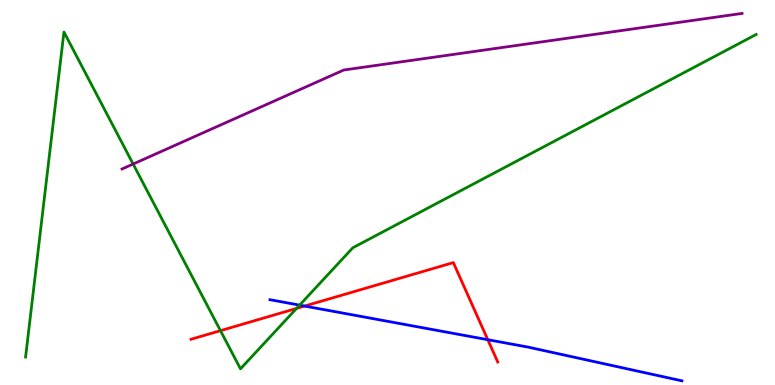[{'lines': ['blue', 'red'], 'intersections': [{'x': 3.93, 'y': 2.05}, {'x': 6.29, 'y': 1.18}]}, {'lines': ['green', 'red'], 'intersections': [{'x': 2.84, 'y': 1.41}, {'x': 3.83, 'y': 1.99}]}, {'lines': ['purple', 'red'], 'intersections': []}, {'lines': ['blue', 'green'], 'intersections': [{'x': 3.87, 'y': 2.07}]}, {'lines': ['blue', 'purple'], 'intersections': []}, {'lines': ['green', 'purple'], 'intersections': [{'x': 1.72, 'y': 5.74}]}]